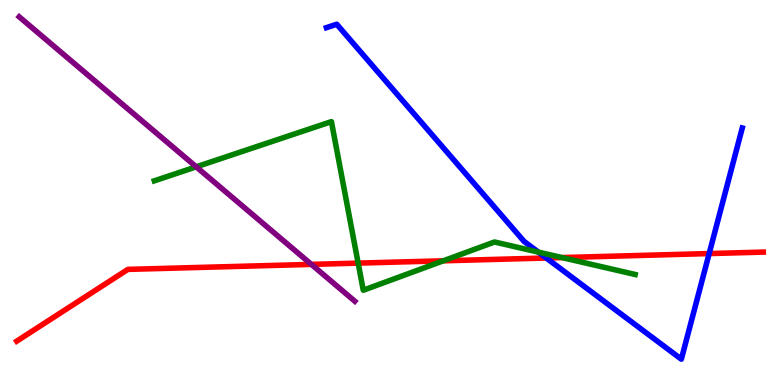[{'lines': ['blue', 'red'], 'intersections': [{'x': 7.05, 'y': 3.3}, {'x': 9.15, 'y': 3.41}]}, {'lines': ['green', 'red'], 'intersections': [{'x': 4.62, 'y': 3.17}, {'x': 5.72, 'y': 3.23}, {'x': 7.25, 'y': 3.31}]}, {'lines': ['purple', 'red'], 'intersections': [{'x': 4.02, 'y': 3.13}]}, {'lines': ['blue', 'green'], 'intersections': [{'x': 6.95, 'y': 3.45}]}, {'lines': ['blue', 'purple'], 'intersections': []}, {'lines': ['green', 'purple'], 'intersections': [{'x': 2.53, 'y': 5.67}]}]